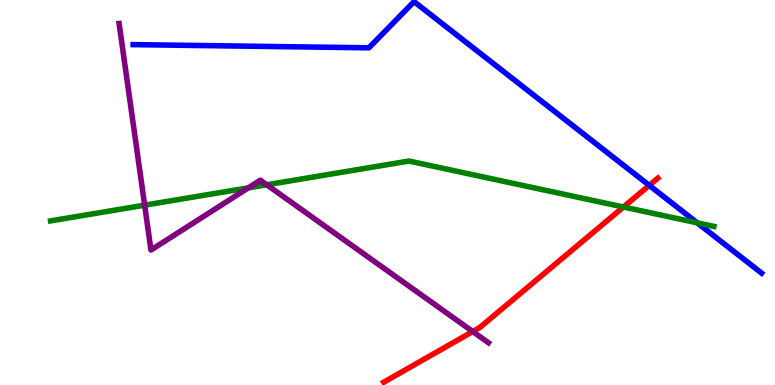[{'lines': ['blue', 'red'], 'intersections': [{'x': 8.38, 'y': 5.19}]}, {'lines': ['green', 'red'], 'intersections': [{'x': 8.04, 'y': 4.62}]}, {'lines': ['purple', 'red'], 'intersections': [{'x': 6.1, 'y': 1.39}]}, {'lines': ['blue', 'green'], 'intersections': [{'x': 9.0, 'y': 4.21}]}, {'lines': ['blue', 'purple'], 'intersections': []}, {'lines': ['green', 'purple'], 'intersections': [{'x': 1.87, 'y': 4.67}, {'x': 3.2, 'y': 5.12}, {'x': 3.44, 'y': 5.2}]}]